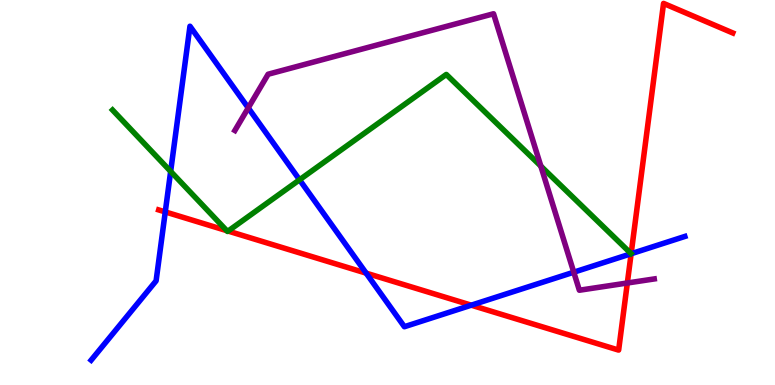[{'lines': ['blue', 'red'], 'intersections': [{'x': 2.13, 'y': 4.5}, {'x': 4.72, 'y': 2.91}, {'x': 6.08, 'y': 2.07}, {'x': 8.14, 'y': 3.41}]}, {'lines': ['green', 'red'], 'intersections': [{'x': 2.93, 'y': 4.01}, {'x': 2.94, 'y': 4.0}]}, {'lines': ['purple', 'red'], 'intersections': [{'x': 8.09, 'y': 2.65}]}, {'lines': ['blue', 'green'], 'intersections': [{'x': 2.2, 'y': 5.55}, {'x': 3.86, 'y': 5.33}]}, {'lines': ['blue', 'purple'], 'intersections': [{'x': 3.2, 'y': 7.2}, {'x': 7.4, 'y': 2.93}]}, {'lines': ['green', 'purple'], 'intersections': [{'x': 6.98, 'y': 5.69}]}]